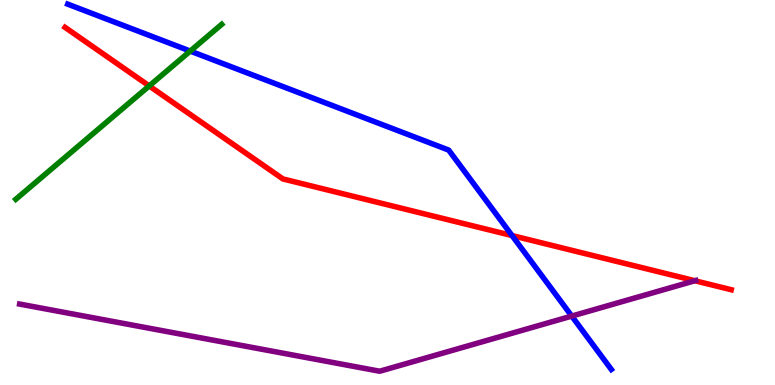[{'lines': ['blue', 'red'], 'intersections': [{'x': 6.61, 'y': 3.88}]}, {'lines': ['green', 'red'], 'intersections': [{'x': 1.93, 'y': 7.77}]}, {'lines': ['purple', 'red'], 'intersections': [{'x': 8.97, 'y': 2.71}]}, {'lines': ['blue', 'green'], 'intersections': [{'x': 2.45, 'y': 8.67}]}, {'lines': ['blue', 'purple'], 'intersections': [{'x': 7.38, 'y': 1.79}]}, {'lines': ['green', 'purple'], 'intersections': []}]